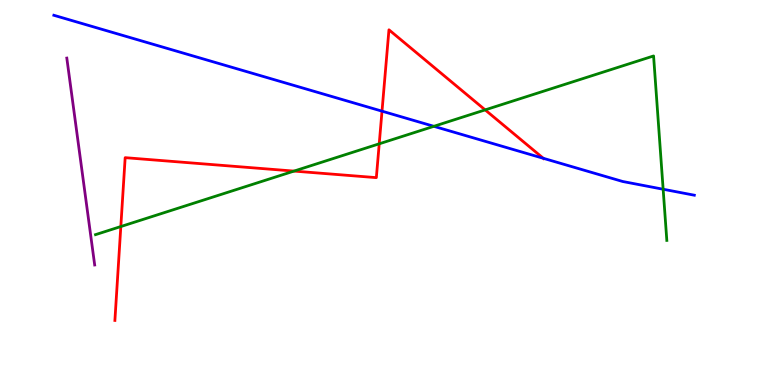[{'lines': ['blue', 'red'], 'intersections': [{'x': 4.93, 'y': 7.11}, {'x': 7.01, 'y': 5.89}]}, {'lines': ['green', 'red'], 'intersections': [{'x': 1.56, 'y': 4.12}, {'x': 3.79, 'y': 5.56}, {'x': 4.89, 'y': 6.26}, {'x': 6.26, 'y': 7.15}]}, {'lines': ['purple', 'red'], 'intersections': []}, {'lines': ['blue', 'green'], 'intersections': [{'x': 5.6, 'y': 6.72}, {'x': 8.56, 'y': 5.08}]}, {'lines': ['blue', 'purple'], 'intersections': []}, {'lines': ['green', 'purple'], 'intersections': []}]